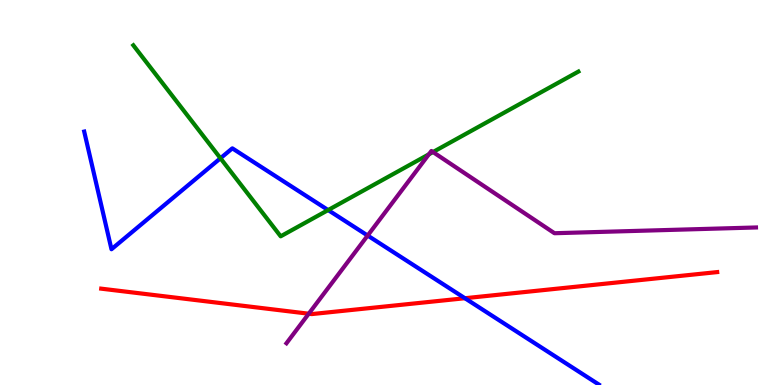[{'lines': ['blue', 'red'], 'intersections': [{'x': 6.0, 'y': 2.25}]}, {'lines': ['green', 'red'], 'intersections': []}, {'lines': ['purple', 'red'], 'intersections': [{'x': 3.98, 'y': 1.85}]}, {'lines': ['blue', 'green'], 'intersections': [{'x': 2.84, 'y': 5.89}, {'x': 4.23, 'y': 4.54}]}, {'lines': ['blue', 'purple'], 'intersections': [{'x': 4.74, 'y': 3.88}]}, {'lines': ['green', 'purple'], 'intersections': [{'x': 5.53, 'y': 5.99}, {'x': 5.59, 'y': 6.05}]}]